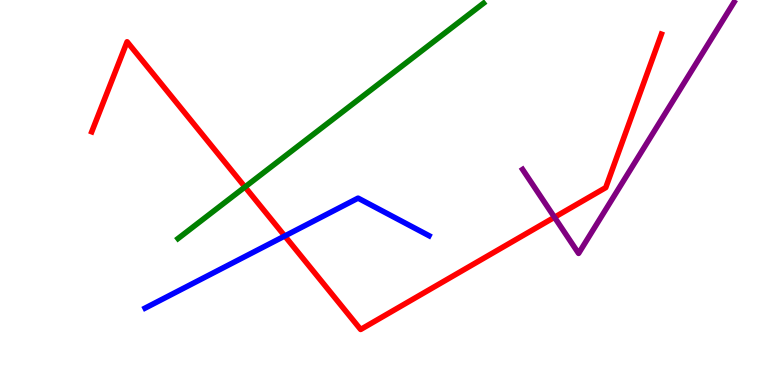[{'lines': ['blue', 'red'], 'intersections': [{'x': 3.67, 'y': 3.87}]}, {'lines': ['green', 'red'], 'intersections': [{'x': 3.16, 'y': 5.14}]}, {'lines': ['purple', 'red'], 'intersections': [{'x': 7.15, 'y': 4.36}]}, {'lines': ['blue', 'green'], 'intersections': []}, {'lines': ['blue', 'purple'], 'intersections': []}, {'lines': ['green', 'purple'], 'intersections': []}]